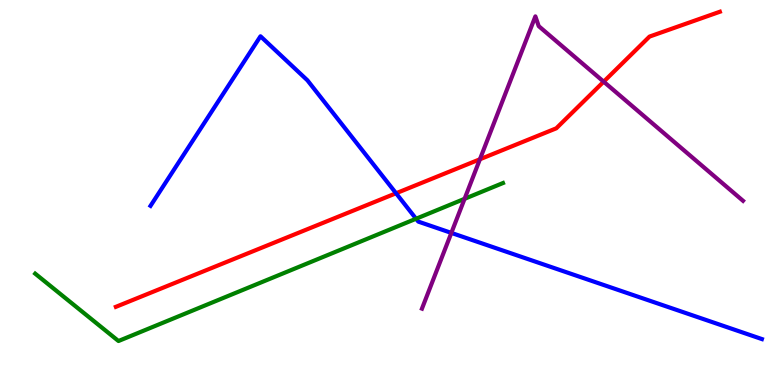[{'lines': ['blue', 'red'], 'intersections': [{'x': 5.11, 'y': 4.98}]}, {'lines': ['green', 'red'], 'intersections': []}, {'lines': ['purple', 'red'], 'intersections': [{'x': 6.19, 'y': 5.86}, {'x': 7.79, 'y': 7.88}]}, {'lines': ['blue', 'green'], 'intersections': [{'x': 5.37, 'y': 4.32}]}, {'lines': ['blue', 'purple'], 'intersections': [{'x': 5.82, 'y': 3.95}]}, {'lines': ['green', 'purple'], 'intersections': [{'x': 5.99, 'y': 4.84}]}]